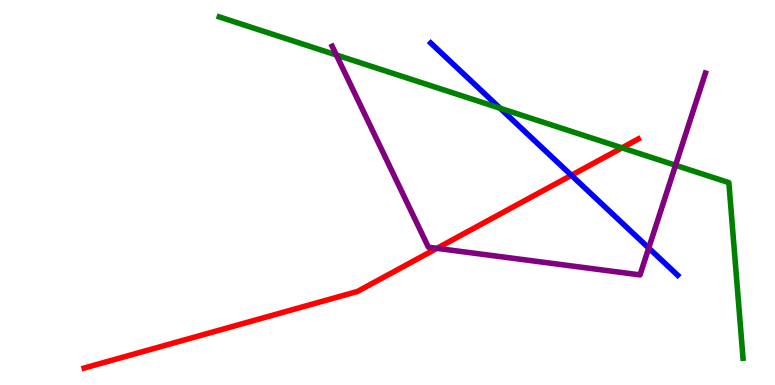[{'lines': ['blue', 'red'], 'intersections': [{'x': 7.37, 'y': 5.45}]}, {'lines': ['green', 'red'], 'intersections': [{'x': 8.03, 'y': 6.16}]}, {'lines': ['purple', 'red'], 'intersections': [{'x': 5.64, 'y': 3.55}]}, {'lines': ['blue', 'green'], 'intersections': [{'x': 6.45, 'y': 7.19}]}, {'lines': ['blue', 'purple'], 'intersections': [{'x': 8.37, 'y': 3.56}]}, {'lines': ['green', 'purple'], 'intersections': [{'x': 4.34, 'y': 8.57}, {'x': 8.72, 'y': 5.71}]}]